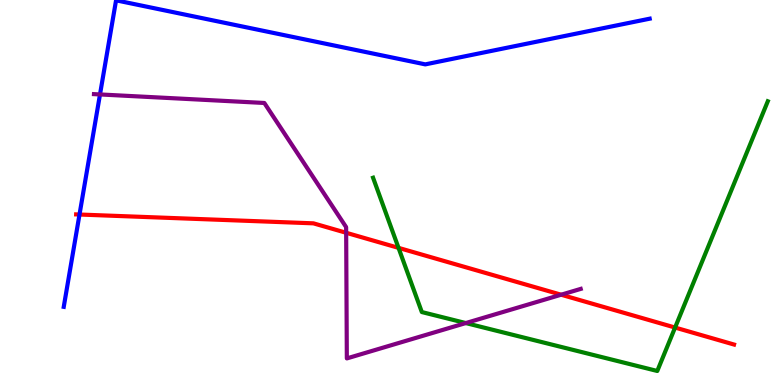[{'lines': ['blue', 'red'], 'intersections': [{'x': 1.03, 'y': 4.43}]}, {'lines': ['green', 'red'], 'intersections': [{'x': 5.14, 'y': 3.56}, {'x': 8.71, 'y': 1.49}]}, {'lines': ['purple', 'red'], 'intersections': [{'x': 4.47, 'y': 3.95}, {'x': 7.24, 'y': 2.34}]}, {'lines': ['blue', 'green'], 'intersections': []}, {'lines': ['blue', 'purple'], 'intersections': [{'x': 1.29, 'y': 7.55}]}, {'lines': ['green', 'purple'], 'intersections': [{'x': 6.01, 'y': 1.61}]}]